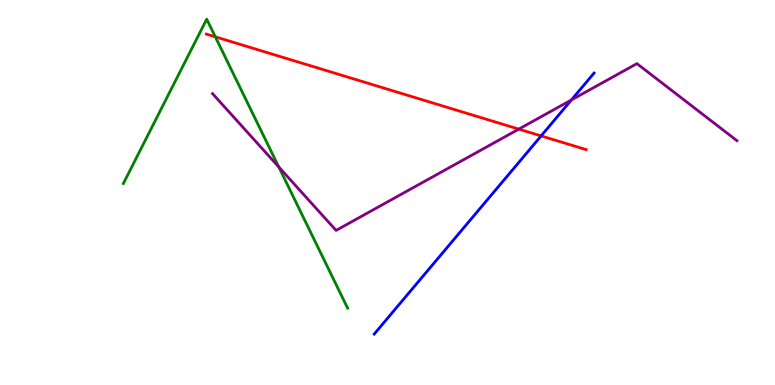[{'lines': ['blue', 'red'], 'intersections': [{'x': 6.98, 'y': 6.47}]}, {'lines': ['green', 'red'], 'intersections': [{'x': 2.78, 'y': 9.04}]}, {'lines': ['purple', 'red'], 'intersections': [{'x': 6.69, 'y': 6.65}]}, {'lines': ['blue', 'green'], 'intersections': []}, {'lines': ['blue', 'purple'], 'intersections': [{'x': 7.37, 'y': 7.4}]}, {'lines': ['green', 'purple'], 'intersections': [{'x': 3.6, 'y': 5.66}]}]